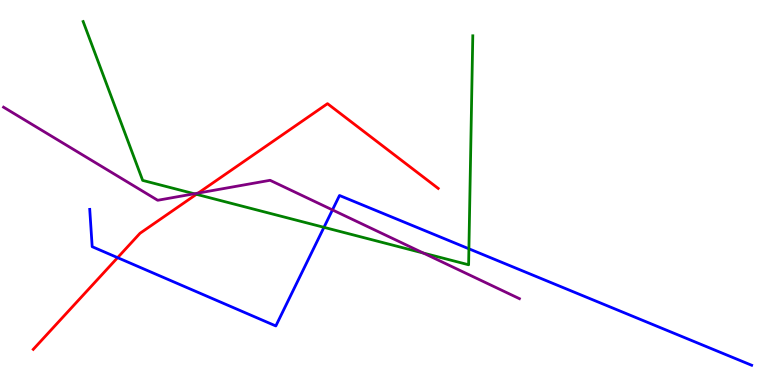[{'lines': ['blue', 'red'], 'intersections': [{'x': 1.52, 'y': 3.31}]}, {'lines': ['green', 'red'], 'intersections': [{'x': 2.53, 'y': 4.95}]}, {'lines': ['purple', 'red'], 'intersections': [{'x': 2.56, 'y': 4.98}]}, {'lines': ['blue', 'green'], 'intersections': [{'x': 4.18, 'y': 4.1}, {'x': 6.05, 'y': 3.54}]}, {'lines': ['blue', 'purple'], 'intersections': [{'x': 4.29, 'y': 4.55}]}, {'lines': ['green', 'purple'], 'intersections': [{'x': 2.51, 'y': 4.97}, {'x': 5.46, 'y': 3.43}]}]